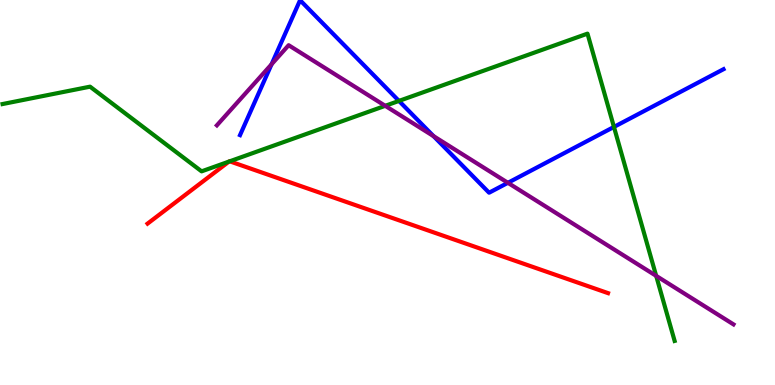[{'lines': ['blue', 'red'], 'intersections': []}, {'lines': ['green', 'red'], 'intersections': [{'x': 2.95, 'y': 5.8}, {'x': 2.96, 'y': 5.81}]}, {'lines': ['purple', 'red'], 'intersections': []}, {'lines': ['blue', 'green'], 'intersections': [{'x': 5.15, 'y': 7.38}, {'x': 7.92, 'y': 6.7}]}, {'lines': ['blue', 'purple'], 'intersections': [{'x': 3.5, 'y': 8.33}, {'x': 5.59, 'y': 6.46}, {'x': 6.55, 'y': 5.25}]}, {'lines': ['green', 'purple'], 'intersections': [{'x': 4.97, 'y': 7.25}, {'x': 8.47, 'y': 2.83}]}]